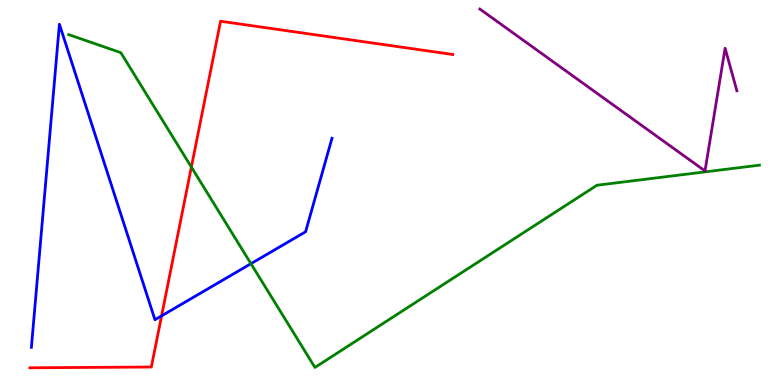[{'lines': ['blue', 'red'], 'intersections': [{'x': 2.08, 'y': 1.8}]}, {'lines': ['green', 'red'], 'intersections': [{'x': 2.47, 'y': 5.66}]}, {'lines': ['purple', 'red'], 'intersections': []}, {'lines': ['blue', 'green'], 'intersections': [{'x': 3.24, 'y': 3.15}]}, {'lines': ['blue', 'purple'], 'intersections': []}, {'lines': ['green', 'purple'], 'intersections': []}]